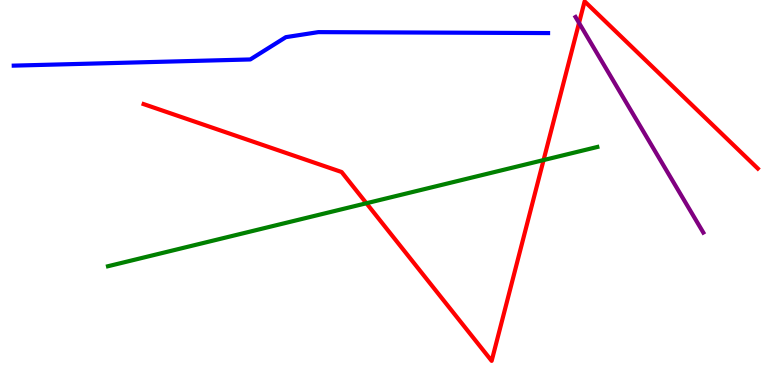[{'lines': ['blue', 'red'], 'intersections': []}, {'lines': ['green', 'red'], 'intersections': [{'x': 4.73, 'y': 4.72}, {'x': 7.01, 'y': 5.84}]}, {'lines': ['purple', 'red'], 'intersections': [{'x': 7.47, 'y': 9.4}]}, {'lines': ['blue', 'green'], 'intersections': []}, {'lines': ['blue', 'purple'], 'intersections': []}, {'lines': ['green', 'purple'], 'intersections': []}]